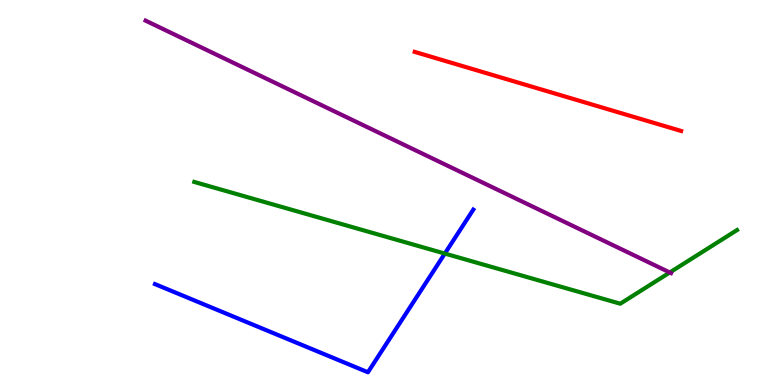[{'lines': ['blue', 'red'], 'intersections': []}, {'lines': ['green', 'red'], 'intersections': []}, {'lines': ['purple', 'red'], 'intersections': []}, {'lines': ['blue', 'green'], 'intersections': [{'x': 5.74, 'y': 3.41}]}, {'lines': ['blue', 'purple'], 'intersections': []}, {'lines': ['green', 'purple'], 'intersections': [{'x': 8.64, 'y': 2.92}]}]